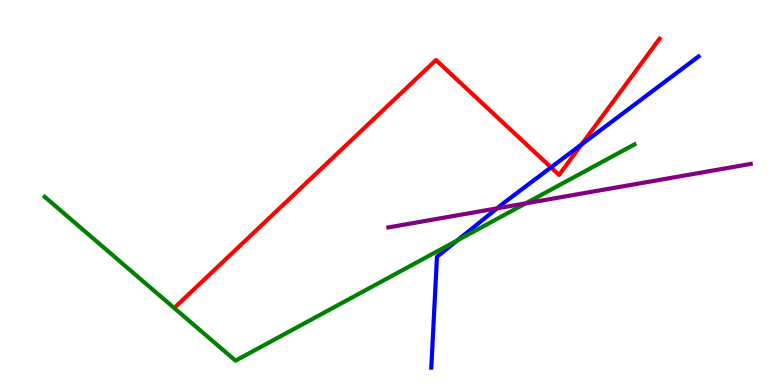[{'lines': ['blue', 'red'], 'intersections': [{'x': 7.11, 'y': 5.65}, {'x': 7.5, 'y': 6.25}]}, {'lines': ['green', 'red'], 'intersections': []}, {'lines': ['purple', 'red'], 'intersections': []}, {'lines': ['blue', 'green'], 'intersections': [{'x': 5.9, 'y': 3.75}]}, {'lines': ['blue', 'purple'], 'intersections': [{'x': 6.41, 'y': 4.59}]}, {'lines': ['green', 'purple'], 'intersections': [{'x': 6.78, 'y': 4.72}]}]